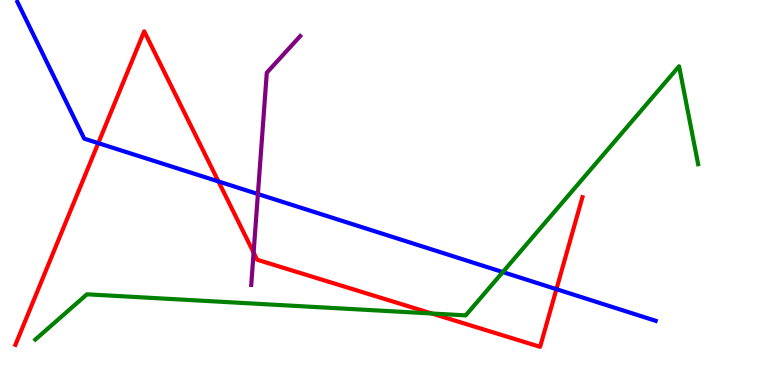[{'lines': ['blue', 'red'], 'intersections': [{'x': 1.27, 'y': 6.28}, {'x': 2.82, 'y': 5.29}, {'x': 7.18, 'y': 2.49}]}, {'lines': ['green', 'red'], 'intersections': [{'x': 5.57, 'y': 1.86}]}, {'lines': ['purple', 'red'], 'intersections': [{'x': 3.27, 'y': 3.44}]}, {'lines': ['blue', 'green'], 'intersections': [{'x': 6.49, 'y': 2.93}]}, {'lines': ['blue', 'purple'], 'intersections': [{'x': 3.33, 'y': 4.96}]}, {'lines': ['green', 'purple'], 'intersections': []}]